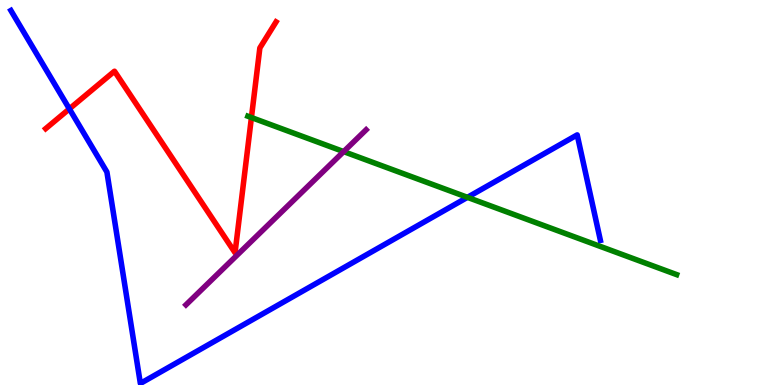[{'lines': ['blue', 'red'], 'intersections': [{'x': 0.895, 'y': 7.17}]}, {'lines': ['green', 'red'], 'intersections': [{'x': 3.24, 'y': 6.95}]}, {'lines': ['purple', 'red'], 'intersections': []}, {'lines': ['blue', 'green'], 'intersections': [{'x': 6.03, 'y': 4.87}]}, {'lines': ['blue', 'purple'], 'intersections': []}, {'lines': ['green', 'purple'], 'intersections': [{'x': 4.43, 'y': 6.06}]}]